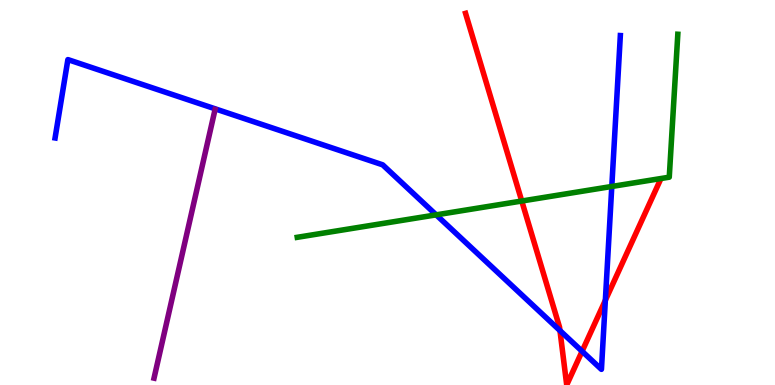[{'lines': ['blue', 'red'], 'intersections': [{'x': 7.23, 'y': 1.41}, {'x': 7.51, 'y': 0.876}, {'x': 7.81, 'y': 2.2}]}, {'lines': ['green', 'red'], 'intersections': [{'x': 6.73, 'y': 4.78}]}, {'lines': ['purple', 'red'], 'intersections': []}, {'lines': ['blue', 'green'], 'intersections': [{'x': 5.63, 'y': 4.42}, {'x': 7.89, 'y': 5.16}]}, {'lines': ['blue', 'purple'], 'intersections': []}, {'lines': ['green', 'purple'], 'intersections': []}]